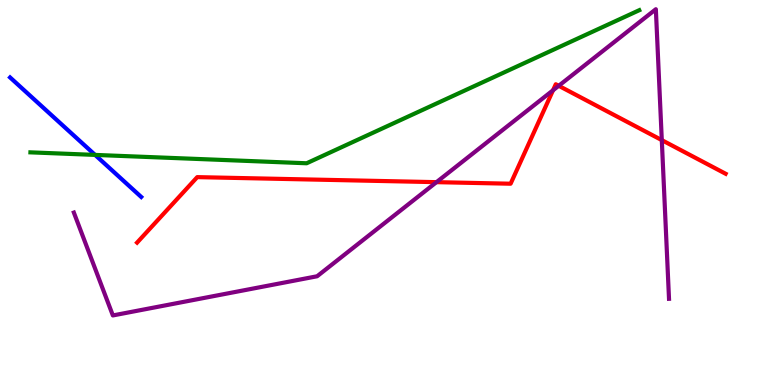[{'lines': ['blue', 'red'], 'intersections': []}, {'lines': ['green', 'red'], 'intersections': []}, {'lines': ['purple', 'red'], 'intersections': [{'x': 5.63, 'y': 5.27}, {'x': 7.14, 'y': 7.66}, {'x': 7.21, 'y': 7.77}, {'x': 8.54, 'y': 6.36}]}, {'lines': ['blue', 'green'], 'intersections': [{'x': 1.23, 'y': 5.98}]}, {'lines': ['blue', 'purple'], 'intersections': []}, {'lines': ['green', 'purple'], 'intersections': []}]